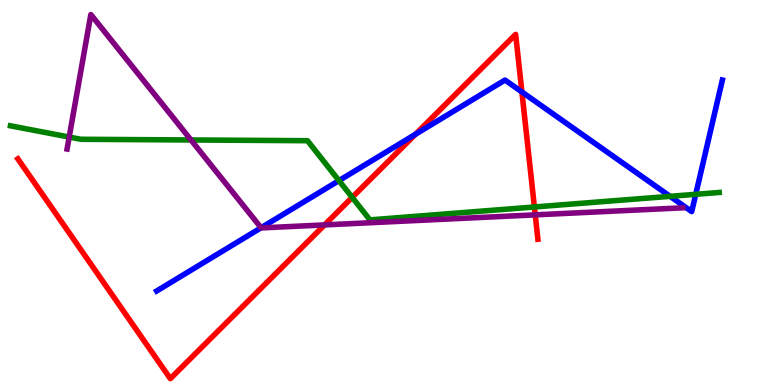[{'lines': ['blue', 'red'], 'intersections': [{'x': 5.36, 'y': 6.51}, {'x': 6.73, 'y': 7.61}]}, {'lines': ['green', 'red'], 'intersections': [{'x': 4.54, 'y': 4.87}, {'x': 6.9, 'y': 4.62}]}, {'lines': ['purple', 'red'], 'intersections': [{'x': 4.19, 'y': 4.16}, {'x': 6.91, 'y': 4.42}]}, {'lines': ['blue', 'green'], 'intersections': [{'x': 4.37, 'y': 5.31}, {'x': 8.65, 'y': 4.9}, {'x': 8.98, 'y': 4.95}]}, {'lines': ['blue', 'purple'], 'intersections': [{'x': 3.37, 'y': 4.08}]}, {'lines': ['green', 'purple'], 'intersections': [{'x': 0.893, 'y': 6.44}, {'x': 2.46, 'y': 6.36}]}]